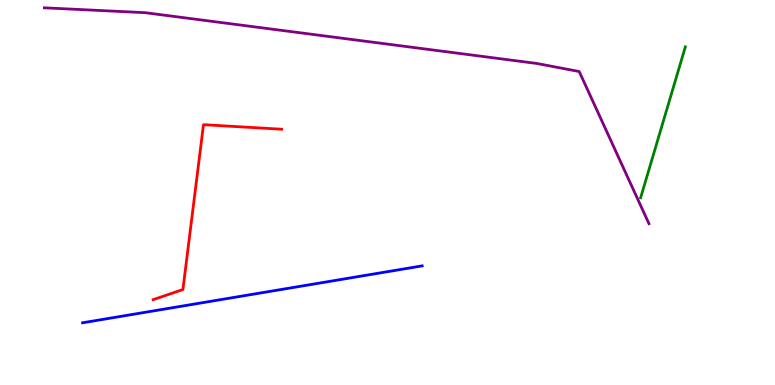[{'lines': ['blue', 'red'], 'intersections': []}, {'lines': ['green', 'red'], 'intersections': []}, {'lines': ['purple', 'red'], 'intersections': []}, {'lines': ['blue', 'green'], 'intersections': []}, {'lines': ['blue', 'purple'], 'intersections': []}, {'lines': ['green', 'purple'], 'intersections': []}]